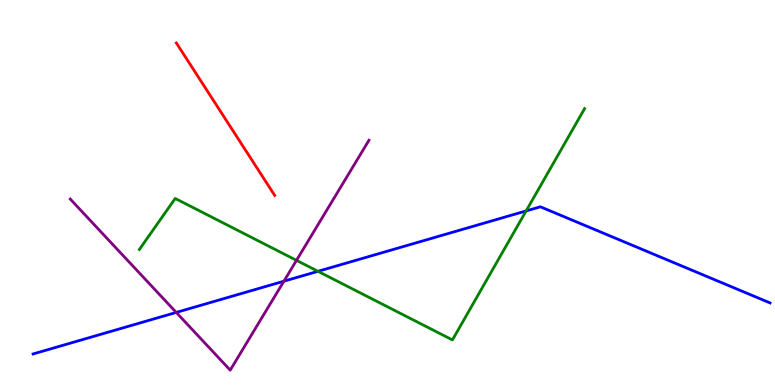[{'lines': ['blue', 'red'], 'intersections': []}, {'lines': ['green', 'red'], 'intersections': []}, {'lines': ['purple', 'red'], 'intersections': []}, {'lines': ['blue', 'green'], 'intersections': [{'x': 4.1, 'y': 2.95}, {'x': 6.79, 'y': 4.52}]}, {'lines': ['blue', 'purple'], 'intersections': [{'x': 2.27, 'y': 1.89}, {'x': 3.66, 'y': 2.7}]}, {'lines': ['green', 'purple'], 'intersections': [{'x': 3.83, 'y': 3.24}]}]